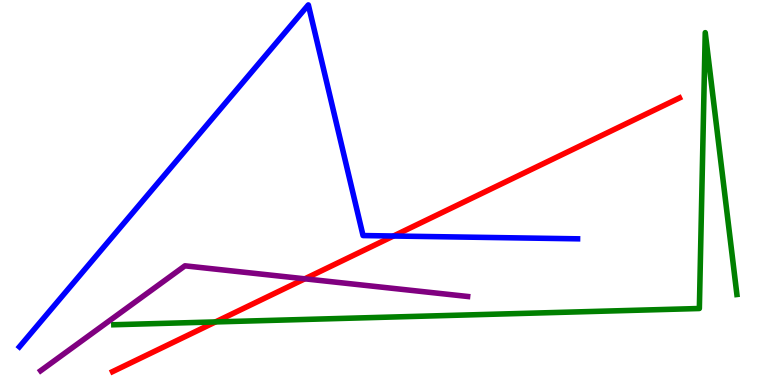[{'lines': ['blue', 'red'], 'intersections': [{'x': 5.08, 'y': 3.87}]}, {'lines': ['green', 'red'], 'intersections': [{'x': 2.78, 'y': 1.64}]}, {'lines': ['purple', 'red'], 'intersections': [{'x': 3.93, 'y': 2.76}]}, {'lines': ['blue', 'green'], 'intersections': []}, {'lines': ['blue', 'purple'], 'intersections': []}, {'lines': ['green', 'purple'], 'intersections': []}]